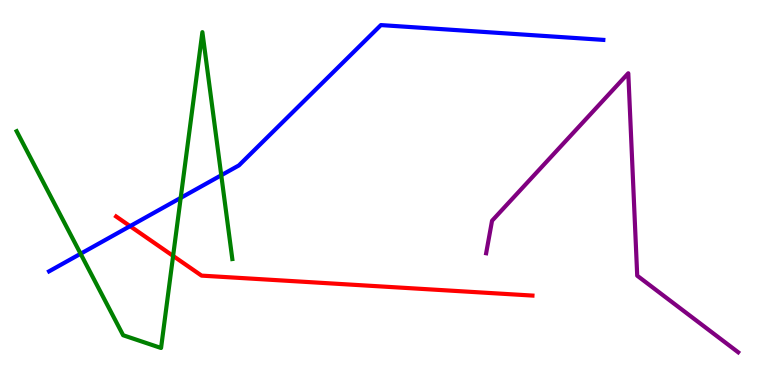[{'lines': ['blue', 'red'], 'intersections': [{'x': 1.68, 'y': 4.13}]}, {'lines': ['green', 'red'], 'intersections': [{'x': 2.23, 'y': 3.35}]}, {'lines': ['purple', 'red'], 'intersections': []}, {'lines': ['blue', 'green'], 'intersections': [{'x': 1.04, 'y': 3.41}, {'x': 2.33, 'y': 4.86}, {'x': 2.86, 'y': 5.45}]}, {'lines': ['blue', 'purple'], 'intersections': []}, {'lines': ['green', 'purple'], 'intersections': []}]